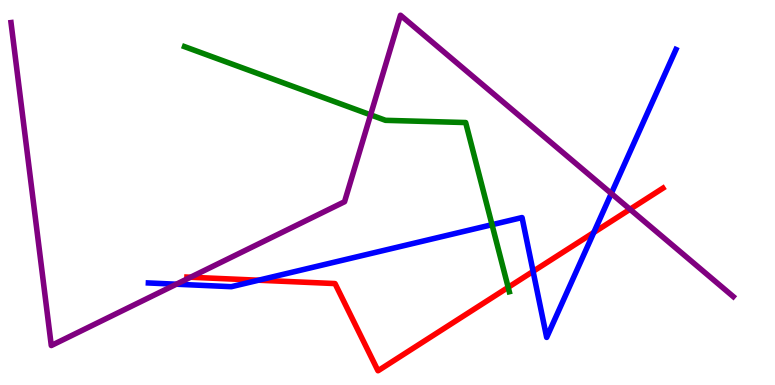[{'lines': ['blue', 'red'], 'intersections': [{'x': 3.34, 'y': 2.72}, {'x': 6.88, 'y': 2.95}, {'x': 7.66, 'y': 3.96}]}, {'lines': ['green', 'red'], 'intersections': [{'x': 6.56, 'y': 2.54}]}, {'lines': ['purple', 'red'], 'intersections': [{'x': 2.46, 'y': 2.8}, {'x': 8.13, 'y': 4.56}]}, {'lines': ['blue', 'green'], 'intersections': [{'x': 6.35, 'y': 4.16}]}, {'lines': ['blue', 'purple'], 'intersections': [{'x': 2.28, 'y': 2.62}, {'x': 7.89, 'y': 4.97}]}, {'lines': ['green', 'purple'], 'intersections': [{'x': 4.78, 'y': 7.02}]}]